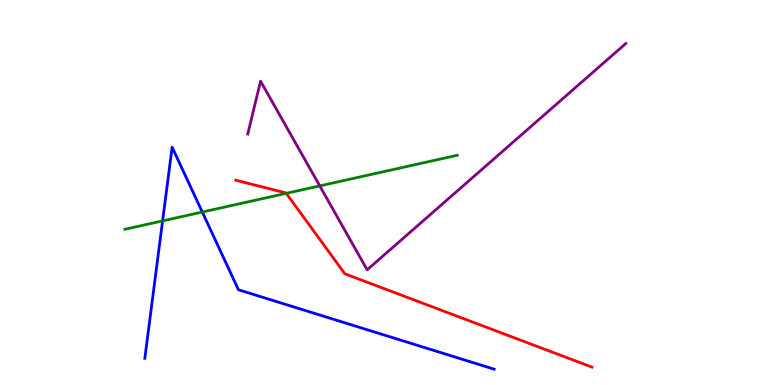[{'lines': ['blue', 'red'], 'intersections': []}, {'lines': ['green', 'red'], 'intersections': [{'x': 3.69, 'y': 4.98}]}, {'lines': ['purple', 'red'], 'intersections': []}, {'lines': ['blue', 'green'], 'intersections': [{'x': 2.1, 'y': 4.26}, {'x': 2.61, 'y': 4.49}]}, {'lines': ['blue', 'purple'], 'intersections': []}, {'lines': ['green', 'purple'], 'intersections': [{'x': 4.13, 'y': 5.17}]}]